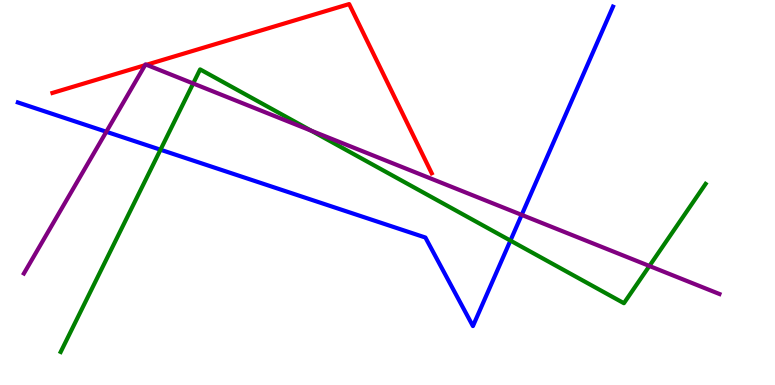[{'lines': ['blue', 'red'], 'intersections': []}, {'lines': ['green', 'red'], 'intersections': []}, {'lines': ['purple', 'red'], 'intersections': [{'x': 1.87, 'y': 8.31}, {'x': 1.89, 'y': 8.32}]}, {'lines': ['blue', 'green'], 'intersections': [{'x': 2.07, 'y': 6.11}, {'x': 6.59, 'y': 3.75}]}, {'lines': ['blue', 'purple'], 'intersections': [{'x': 1.37, 'y': 6.58}, {'x': 6.73, 'y': 4.42}]}, {'lines': ['green', 'purple'], 'intersections': [{'x': 2.49, 'y': 7.83}, {'x': 4.02, 'y': 6.61}, {'x': 8.38, 'y': 3.09}]}]